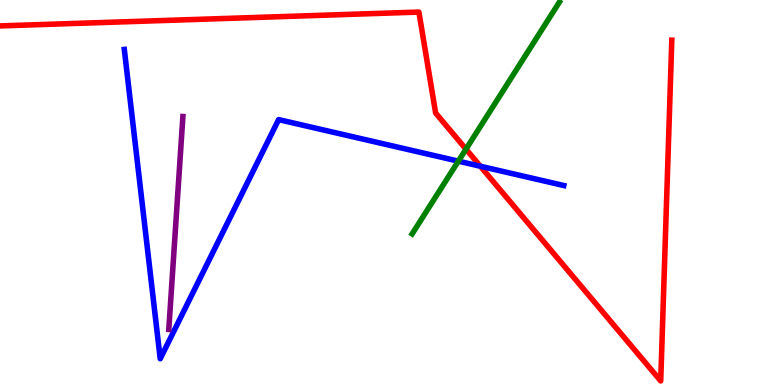[{'lines': ['blue', 'red'], 'intersections': [{'x': 6.2, 'y': 5.68}]}, {'lines': ['green', 'red'], 'intersections': [{'x': 6.01, 'y': 6.13}]}, {'lines': ['purple', 'red'], 'intersections': []}, {'lines': ['blue', 'green'], 'intersections': [{'x': 5.91, 'y': 5.81}]}, {'lines': ['blue', 'purple'], 'intersections': []}, {'lines': ['green', 'purple'], 'intersections': []}]